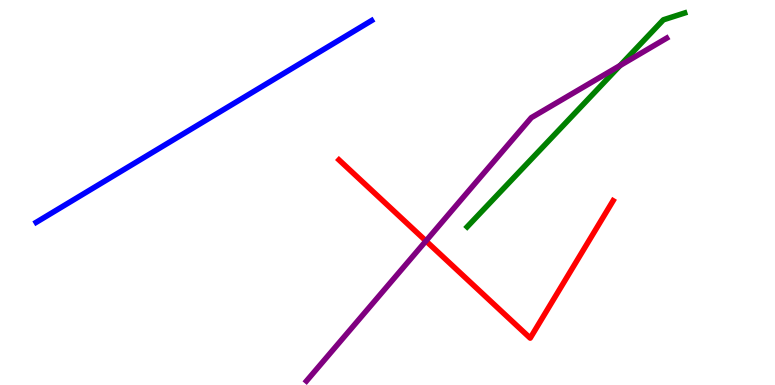[{'lines': ['blue', 'red'], 'intersections': []}, {'lines': ['green', 'red'], 'intersections': []}, {'lines': ['purple', 'red'], 'intersections': [{'x': 5.5, 'y': 3.74}]}, {'lines': ['blue', 'green'], 'intersections': []}, {'lines': ['blue', 'purple'], 'intersections': []}, {'lines': ['green', 'purple'], 'intersections': [{'x': 8.0, 'y': 8.3}]}]